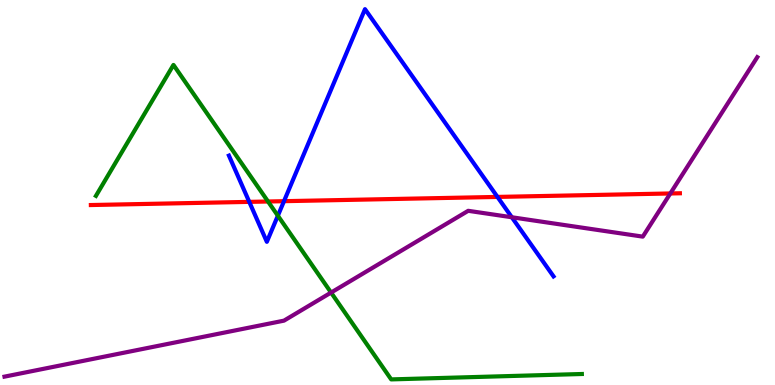[{'lines': ['blue', 'red'], 'intersections': [{'x': 3.22, 'y': 4.76}, {'x': 3.66, 'y': 4.77}, {'x': 6.42, 'y': 4.89}]}, {'lines': ['green', 'red'], 'intersections': [{'x': 3.46, 'y': 4.77}]}, {'lines': ['purple', 'red'], 'intersections': [{'x': 8.65, 'y': 4.97}]}, {'lines': ['blue', 'green'], 'intersections': [{'x': 3.59, 'y': 4.4}]}, {'lines': ['blue', 'purple'], 'intersections': [{'x': 6.6, 'y': 4.36}]}, {'lines': ['green', 'purple'], 'intersections': [{'x': 4.27, 'y': 2.4}]}]